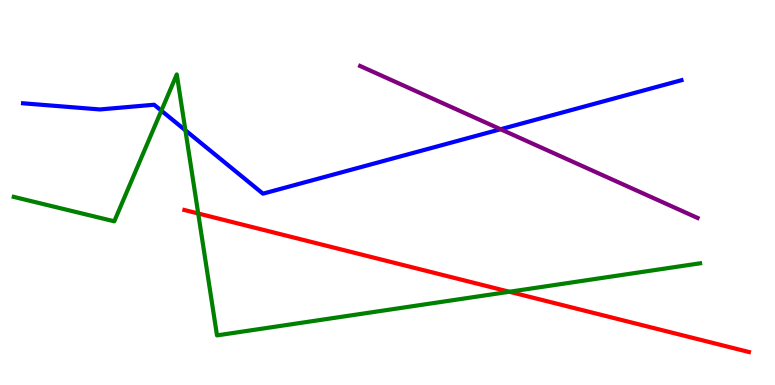[{'lines': ['blue', 'red'], 'intersections': []}, {'lines': ['green', 'red'], 'intersections': [{'x': 2.56, 'y': 4.45}, {'x': 6.57, 'y': 2.42}]}, {'lines': ['purple', 'red'], 'intersections': []}, {'lines': ['blue', 'green'], 'intersections': [{'x': 2.08, 'y': 7.13}, {'x': 2.39, 'y': 6.62}]}, {'lines': ['blue', 'purple'], 'intersections': [{'x': 6.46, 'y': 6.64}]}, {'lines': ['green', 'purple'], 'intersections': []}]